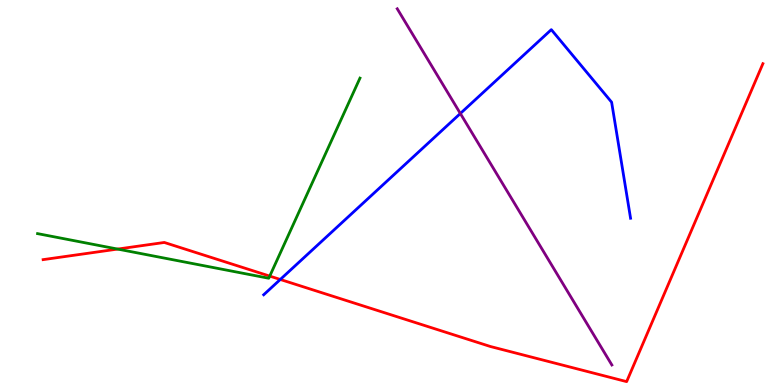[{'lines': ['blue', 'red'], 'intersections': [{'x': 3.62, 'y': 2.74}]}, {'lines': ['green', 'red'], 'intersections': [{'x': 1.52, 'y': 3.53}, {'x': 3.48, 'y': 2.83}]}, {'lines': ['purple', 'red'], 'intersections': []}, {'lines': ['blue', 'green'], 'intersections': []}, {'lines': ['blue', 'purple'], 'intersections': [{'x': 5.94, 'y': 7.05}]}, {'lines': ['green', 'purple'], 'intersections': []}]